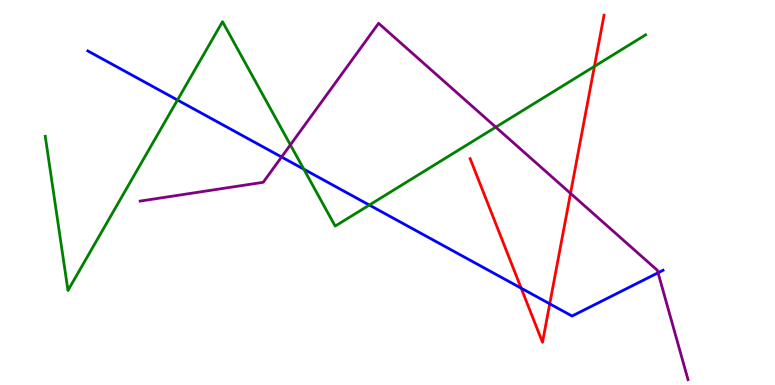[{'lines': ['blue', 'red'], 'intersections': [{'x': 6.72, 'y': 2.51}, {'x': 7.09, 'y': 2.11}]}, {'lines': ['green', 'red'], 'intersections': [{'x': 7.67, 'y': 8.28}]}, {'lines': ['purple', 'red'], 'intersections': [{'x': 7.36, 'y': 4.98}]}, {'lines': ['blue', 'green'], 'intersections': [{'x': 2.29, 'y': 7.4}, {'x': 3.92, 'y': 5.61}, {'x': 4.77, 'y': 4.67}]}, {'lines': ['blue', 'purple'], 'intersections': [{'x': 3.63, 'y': 5.92}, {'x': 8.49, 'y': 2.91}]}, {'lines': ['green', 'purple'], 'intersections': [{'x': 3.75, 'y': 6.24}, {'x': 6.4, 'y': 6.7}]}]